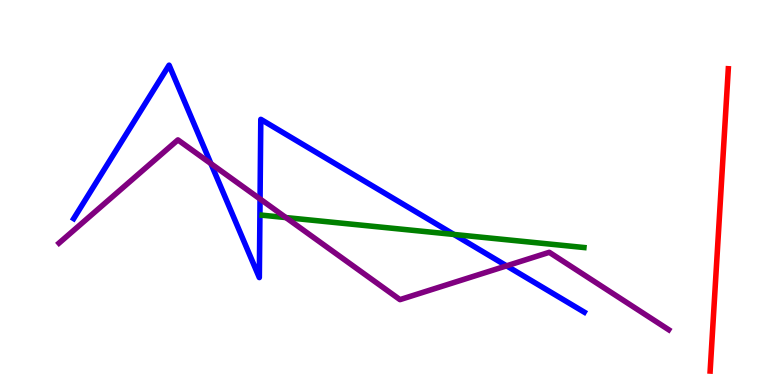[{'lines': ['blue', 'red'], 'intersections': []}, {'lines': ['green', 'red'], 'intersections': []}, {'lines': ['purple', 'red'], 'intersections': []}, {'lines': ['blue', 'green'], 'intersections': [{'x': 5.86, 'y': 3.91}]}, {'lines': ['blue', 'purple'], 'intersections': [{'x': 2.72, 'y': 5.75}, {'x': 3.36, 'y': 4.83}, {'x': 6.54, 'y': 3.09}]}, {'lines': ['green', 'purple'], 'intersections': [{'x': 3.69, 'y': 4.35}]}]